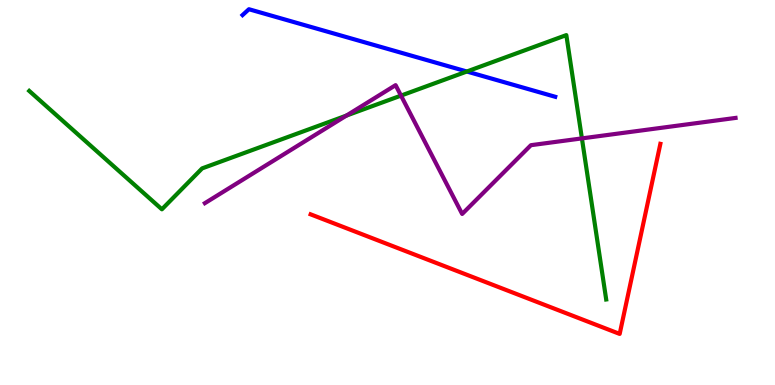[{'lines': ['blue', 'red'], 'intersections': []}, {'lines': ['green', 'red'], 'intersections': []}, {'lines': ['purple', 'red'], 'intersections': []}, {'lines': ['blue', 'green'], 'intersections': [{'x': 6.02, 'y': 8.14}]}, {'lines': ['blue', 'purple'], 'intersections': []}, {'lines': ['green', 'purple'], 'intersections': [{'x': 4.47, 'y': 7.0}, {'x': 5.17, 'y': 7.52}, {'x': 7.51, 'y': 6.41}]}]